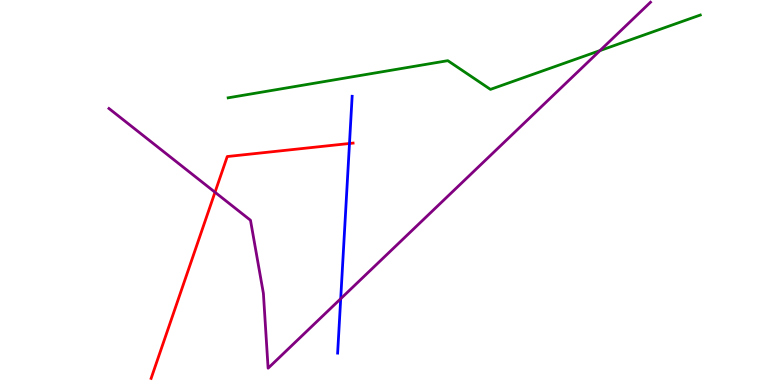[{'lines': ['blue', 'red'], 'intersections': [{'x': 4.51, 'y': 6.27}]}, {'lines': ['green', 'red'], 'intersections': []}, {'lines': ['purple', 'red'], 'intersections': [{'x': 2.77, 'y': 5.01}]}, {'lines': ['blue', 'green'], 'intersections': []}, {'lines': ['blue', 'purple'], 'intersections': [{'x': 4.4, 'y': 2.24}]}, {'lines': ['green', 'purple'], 'intersections': [{'x': 7.74, 'y': 8.69}]}]